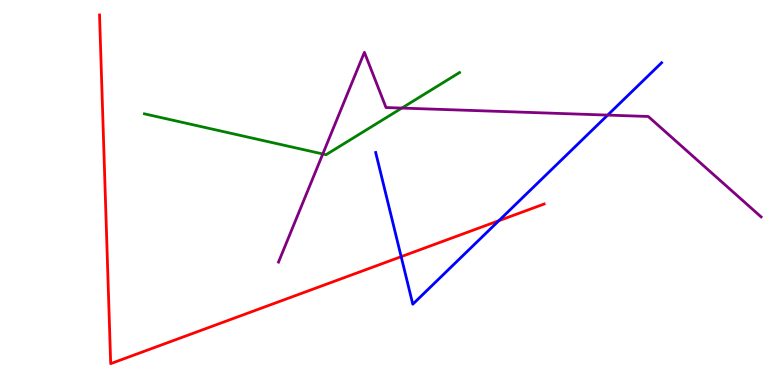[{'lines': ['blue', 'red'], 'intersections': [{'x': 5.18, 'y': 3.33}, {'x': 6.44, 'y': 4.27}]}, {'lines': ['green', 'red'], 'intersections': []}, {'lines': ['purple', 'red'], 'intersections': []}, {'lines': ['blue', 'green'], 'intersections': []}, {'lines': ['blue', 'purple'], 'intersections': [{'x': 7.84, 'y': 7.01}]}, {'lines': ['green', 'purple'], 'intersections': [{'x': 4.16, 'y': 6.0}, {'x': 5.18, 'y': 7.19}]}]